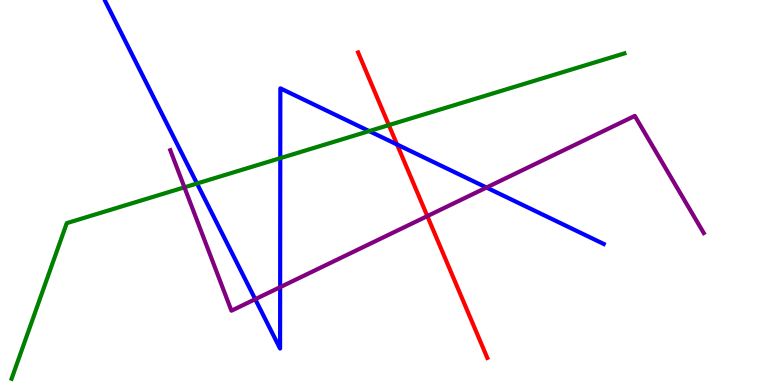[{'lines': ['blue', 'red'], 'intersections': [{'x': 5.12, 'y': 6.25}]}, {'lines': ['green', 'red'], 'intersections': [{'x': 5.02, 'y': 6.75}]}, {'lines': ['purple', 'red'], 'intersections': [{'x': 5.51, 'y': 4.39}]}, {'lines': ['blue', 'green'], 'intersections': [{'x': 2.54, 'y': 5.23}, {'x': 3.62, 'y': 5.89}, {'x': 4.76, 'y': 6.6}]}, {'lines': ['blue', 'purple'], 'intersections': [{'x': 3.29, 'y': 2.23}, {'x': 3.61, 'y': 2.54}, {'x': 6.28, 'y': 5.13}]}, {'lines': ['green', 'purple'], 'intersections': [{'x': 2.38, 'y': 5.13}]}]